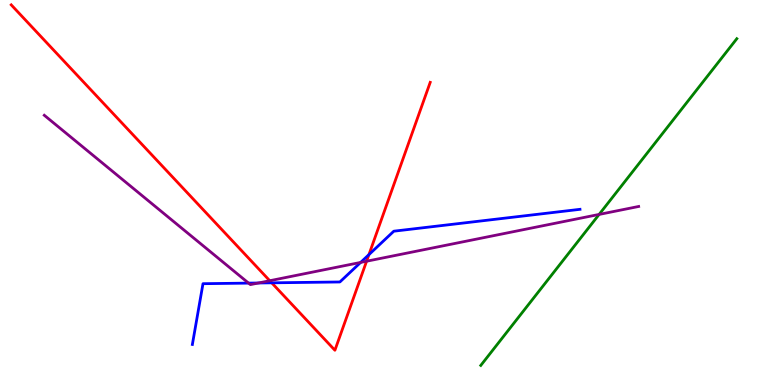[{'lines': ['blue', 'red'], 'intersections': [{'x': 3.51, 'y': 2.65}, {'x': 4.76, 'y': 3.39}]}, {'lines': ['green', 'red'], 'intersections': []}, {'lines': ['purple', 'red'], 'intersections': [{'x': 3.48, 'y': 2.71}, {'x': 4.73, 'y': 3.21}]}, {'lines': ['blue', 'green'], 'intersections': []}, {'lines': ['blue', 'purple'], 'intersections': [{'x': 3.21, 'y': 2.65}, {'x': 3.33, 'y': 2.65}, {'x': 4.65, 'y': 3.18}]}, {'lines': ['green', 'purple'], 'intersections': [{'x': 7.73, 'y': 4.43}]}]